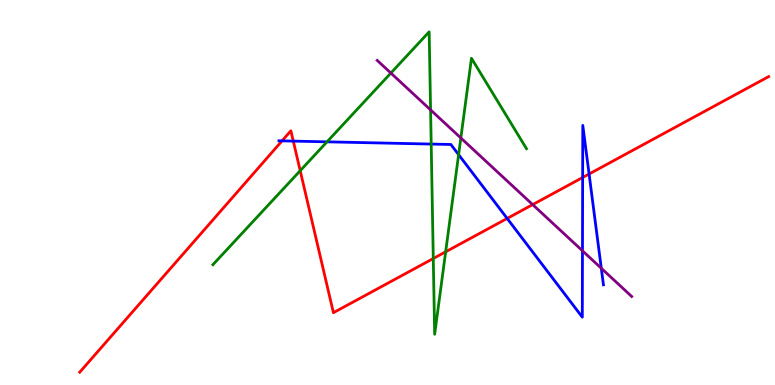[{'lines': ['blue', 'red'], 'intersections': [{'x': 3.64, 'y': 6.34}, {'x': 3.78, 'y': 6.33}, {'x': 6.54, 'y': 4.33}, {'x': 7.52, 'y': 5.39}, {'x': 7.6, 'y': 5.48}]}, {'lines': ['green', 'red'], 'intersections': [{'x': 3.87, 'y': 5.57}, {'x': 5.59, 'y': 3.29}, {'x': 5.75, 'y': 3.46}]}, {'lines': ['purple', 'red'], 'intersections': [{'x': 6.87, 'y': 4.69}]}, {'lines': ['blue', 'green'], 'intersections': [{'x': 4.22, 'y': 6.32}, {'x': 5.56, 'y': 6.26}, {'x': 5.92, 'y': 5.98}]}, {'lines': ['blue', 'purple'], 'intersections': [{'x': 7.52, 'y': 3.49}, {'x': 7.76, 'y': 3.03}]}, {'lines': ['green', 'purple'], 'intersections': [{'x': 5.04, 'y': 8.1}, {'x': 5.56, 'y': 7.15}, {'x': 5.95, 'y': 6.42}]}]